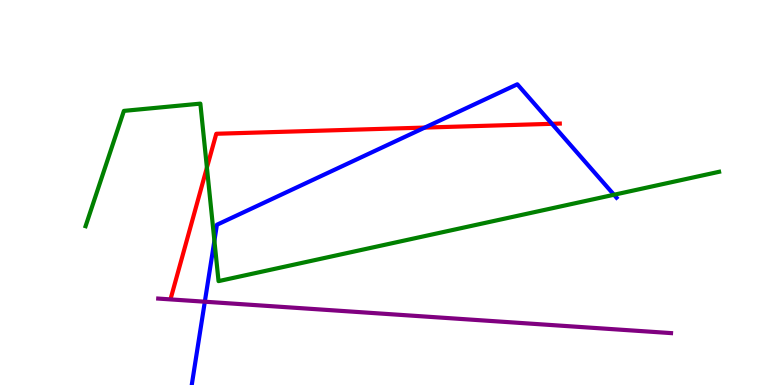[{'lines': ['blue', 'red'], 'intersections': [{'x': 5.48, 'y': 6.69}, {'x': 7.12, 'y': 6.78}]}, {'lines': ['green', 'red'], 'intersections': [{'x': 2.67, 'y': 5.65}]}, {'lines': ['purple', 'red'], 'intersections': []}, {'lines': ['blue', 'green'], 'intersections': [{'x': 2.77, 'y': 3.75}, {'x': 7.92, 'y': 4.94}]}, {'lines': ['blue', 'purple'], 'intersections': [{'x': 2.64, 'y': 2.16}]}, {'lines': ['green', 'purple'], 'intersections': []}]